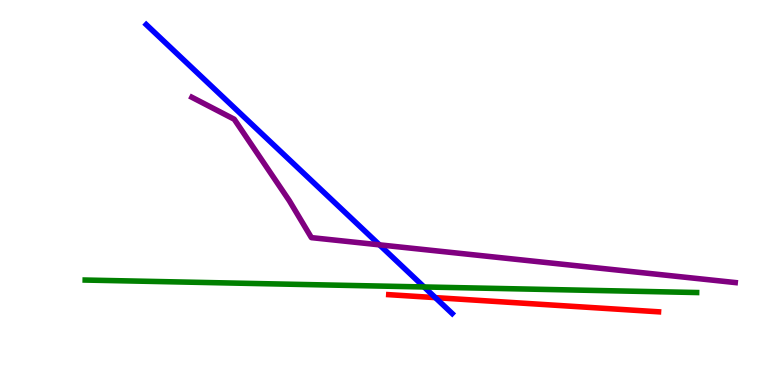[{'lines': ['blue', 'red'], 'intersections': [{'x': 5.62, 'y': 2.27}]}, {'lines': ['green', 'red'], 'intersections': []}, {'lines': ['purple', 'red'], 'intersections': []}, {'lines': ['blue', 'green'], 'intersections': [{'x': 5.47, 'y': 2.55}]}, {'lines': ['blue', 'purple'], 'intersections': [{'x': 4.9, 'y': 3.64}]}, {'lines': ['green', 'purple'], 'intersections': []}]